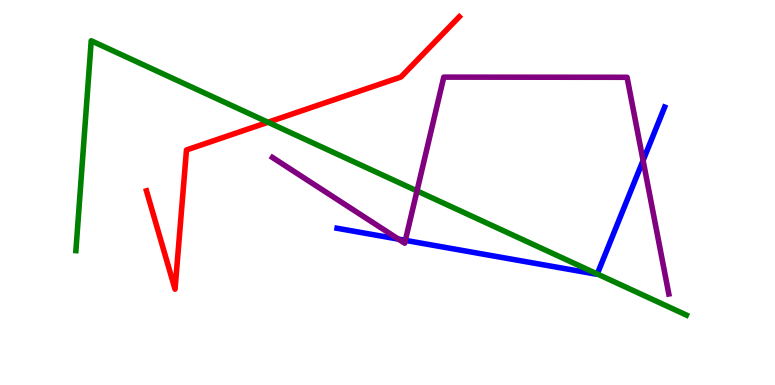[{'lines': ['blue', 'red'], 'intersections': []}, {'lines': ['green', 'red'], 'intersections': [{'x': 3.46, 'y': 6.82}]}, {'lines': ['purple', 'red'], 'intersections': []}, {'lines': ['blue', 'green'], 'intersections': [{'x': 7.71, 'y': 2.88}]}, {'lines': ['blue', 'purple'], 'intersections': [{'x': 5.14, 'y': 3.79}, {'x': 5.23, 'y': 3.76}, {'x': 8.3, 'y': 5.83}]}, {'lines': ['green', 'purple'], 'intersections': [{'x': 5.38, 'y': 5.04}]}]